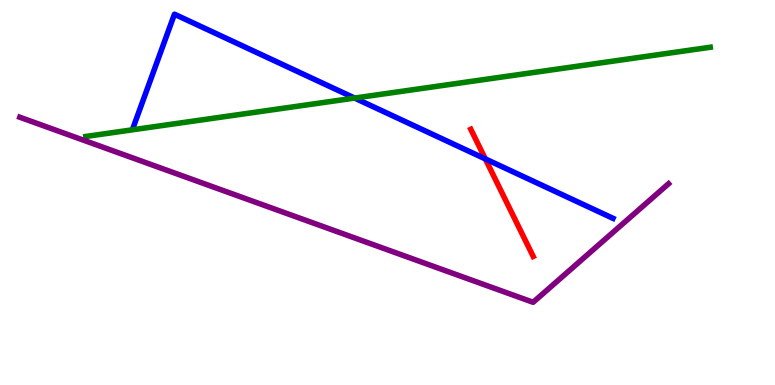[{'lines': ['blue', 'red'], 'intersections': [{'x': 6.26, 'y': 5.87}]}, {'lines': ['green', 'red'], 'intersections': []}, {'lines': ['purple', 'red'], 'intersections': []}, {'lines': ['blue', 'green'], 'intersections': [{'x': 4.58, 'y': 7.45}]}, {'lines': ['blue', 'purple'], 'intersections': []}, {'lines': ['green', 'purple'], 'intersections': []}]